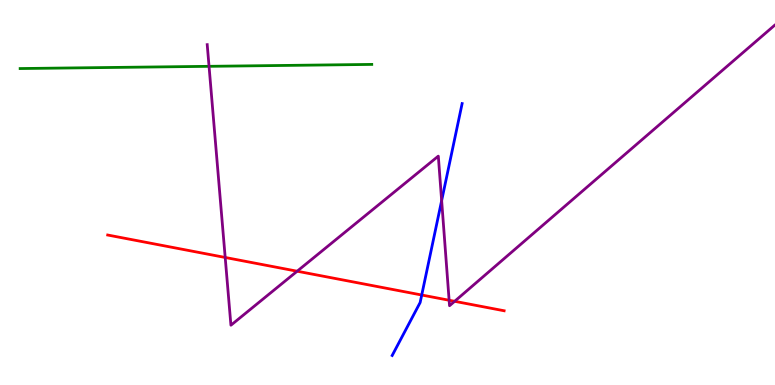[{'lines': ['blue', 'red'], 'intersections': [{'x': 5.44, 'y': 2.34}]}, {'lines': ['green', 'red'], 'intersections': []}, {'lines': ['purple', 'red'], 'intersections': [{'x': 2.91, 'y': 3.31}, {'x': 3.83, 'y': 2.96}, {'x': 5.8, 'y': 2.2}, {'x': 5.87, 'y': 2.17}]}, {'lines': ['blue', 'green'], 'intersections': []}, {'lines': ['blue', 'purple'], 'intersections': [{'x': 5.7, 'y': 4.79}]}, {'lines': ['green', 'purple'], 'intersections': [{'x': 2.7, 'y': 8.28}]}]